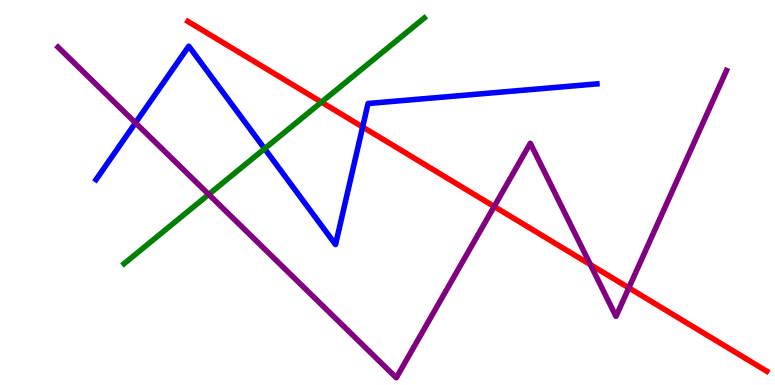[{'lines': ['blue', 'red'], 'intersections': [{'x': 4.68, 'y': 6.7}]}, {'lines': ['green', 'red'], 'intersections': [{'x': 4.15, 'y': 7.35}]}, {'lines': ['purple', 'red'], 'intersections': [{'x': 6.38, 'y': 4.64}, {'x': 7.62, 'y': 3.13}, {'x': 8.11, 'y': 2.52}]}, {'lines': ['blue', 'green'], 'intersections': [{'x': 3.41, 'y': 6.14}]}, {'lines': ['blue', 'purple'], 'intersections': [{'x': 1.75, 'y': 6.81}]}, {'lines': ['green', 'purple'], 'intersections': [{'x': 2.69, 'y': 4.95}]}]